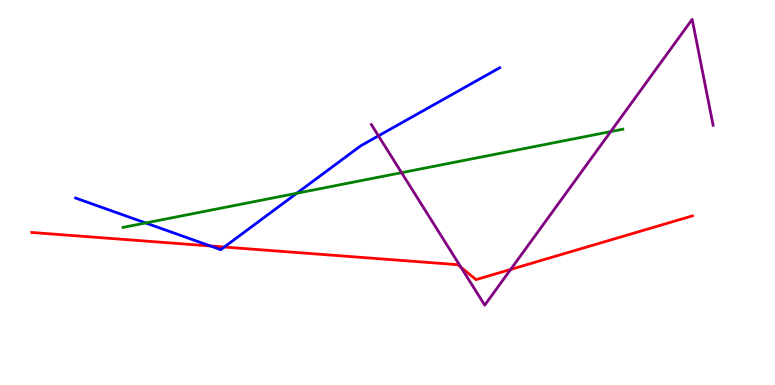[{'lines': ['blue', 'red'], 'intersections': [{'x': 2.71, 'y': 3.61}, {'x': 2.89, 'y': 3.58}]}, {'lines': ['green', 'red'], 'intersections': []}, {'lines': ['purple', 'red'], 'intersections': [{'x': 5.95, 'y': 3.06}, {'x': 6.59, 'y': 3.0}]}, {'lines': ['blue', 'green'], 'intersections': [{'x': 1.88, 'y': 4.21}, {'x': 3.83, 'y': 4.98}]}, {'lines': ['blue', 'purple'], 'intersections': [{'x': 4.88, 'y': 6.47}]}, {'lines': ['green', 'purple'], 'intersections': [{'x': 5.18, 'y': 5.51}, {'x': 7.88, 'y': 6.58}]}]